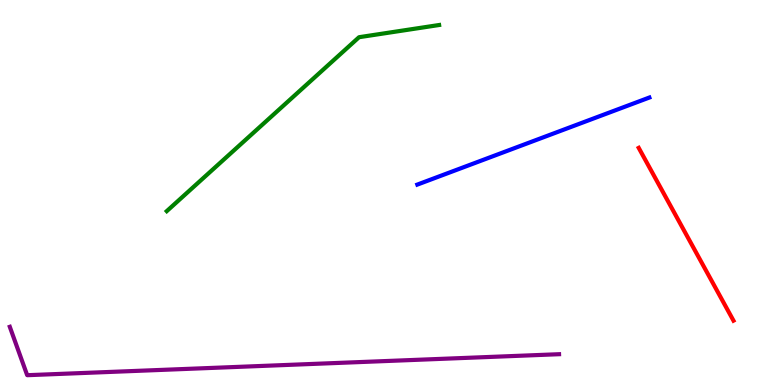[{'lines': ['blue', 'red'], 'intersections': []}, {'lines': ['green', 'red'], 'intersections': []}, {'lines': ['purple', 'red'], 'intersections': []}, {'lines': ['blue', 'green'], 'intersections': []}, {'lines': ['blue', 'purple'], 'intersections': []}, {'lines': ['green', 'purple'], 'intersections': []}]